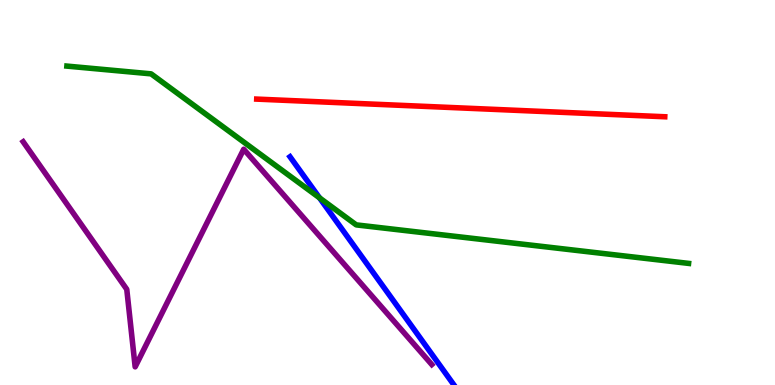[{'lines': ['blue', 'red'], 'intersections': []}, {'lines': ['green', 'red'], 'intersections': []}, {'lines': ['purple', 'red'], 'intersections': []}, {'lines': ['blue', 'green'], 'intersections': [{'x': 4.12, 'y': 4.86}]}, {'lines': ['blue', 'purple'], 'intersections': []}, {'lines': ['green', 'purple'], 'intersections': []}]